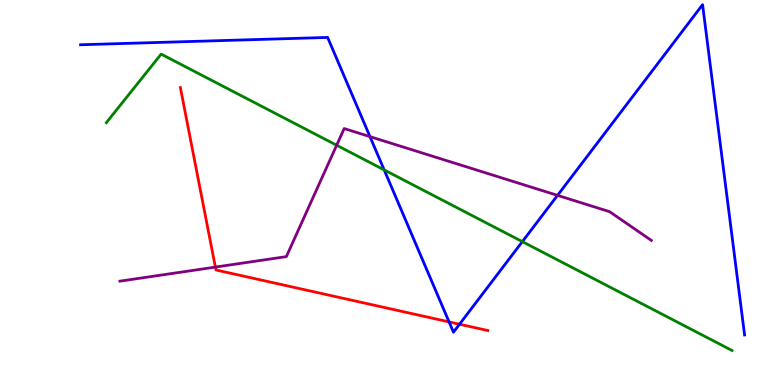[{'lines': ['blue', 'red'], 'intersections': [{'x': 5.79, 'y': 1.64}, {'x': 5.93, 'y': 1.58}]}, {'lines': ['green', 'red'], 'intersections': []}, {'lines': ['purple', 'red'], 'intersections': [{'x': 2.78, 'y': 3.06}]}, {'lines': ['blue', 'green'], 'intersections': [{'x': 4.96, 'y': 5.59}, {'x': 6.74, 'y': 3.72}]}, {'lines': ['blue', 'purple'], 'intersections': [{'x': 4.77, 'y': 6.45}, {'x': 7.19, 'y': 4.93}]}, {'lines': ['green', 'purple'], 'intersections': [{'x': 4.34, 'y': 6.23}]}]